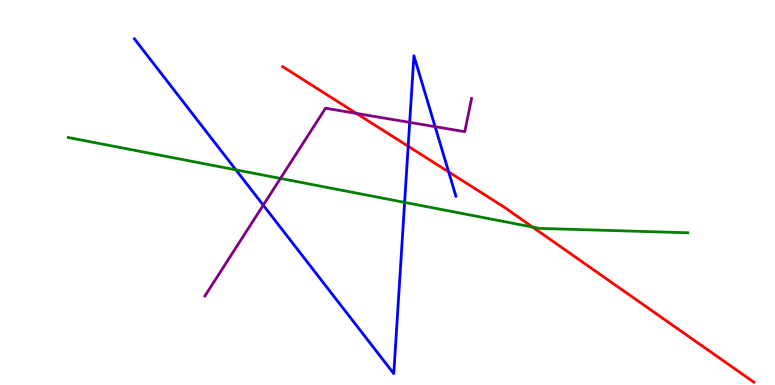[{'lines': ['blue', 'red'], 'intersections': [{'x': 5.27, 'y': 6.2}, {'x': 5.79, 'y': 5.53}]}, {'lines': ['green', 'red'], 'intersections': [{'x': 6.87, 'y': 4.1}]}, {'lines': ['purple', 'red'], 'intersections': [{'x': 4.6, 'y': 7.05}]}, {'lines': ['blue', 'green'], 'intersections': [{'x': 3.04, 'y': 5.59}, {'x': 5.22, 'y': 4.74}]}, {'lines': ['blue', 'purple'], 'intersections': [{'x': 3.4, 'y': 4.67}, {'x': 5.29, 'y': 6.82}, {'x': 5.61, 'y': 6.71}]}, {'lines': ['green', 'purple'], 'intersections': [{'x': 3.62, 'y': 5.37}]}]